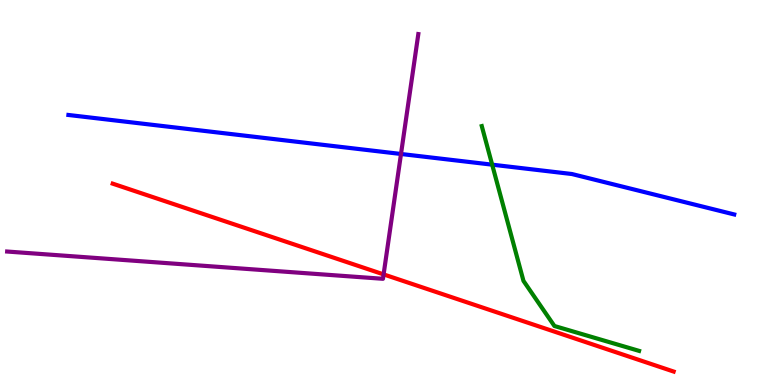[{'lines': ['blue', 'red'], 'intersections': []}, {'lines': ['green', 'red'], 'intersections': []}, {'lines': ['purple', 'red'], 'intersections': [{'x': 4.95, 'y': 2.87}]}, {'lines': ['blue', 'green'], 'intersections': [{'x': 6.35, 'y': 5.72}]}, {'lines': ['blue', 'purple'], 'intersections': [{'x': 5.17, 'y': 6.0}]}, {'lines': ['green', 'purple'], 'intersections': []}]